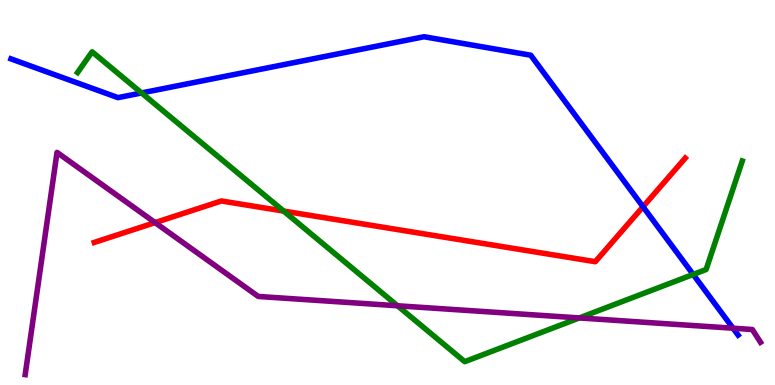[{'lines': ['blue', 'red'], 'intersections': [{'x': 8.3, 'y': 4.63}]}, {'lines': ['green', 'red'], 'intersections': [{'x': 3.66, 'y': 4.52}]}, {'lines': ['purple', 'red'], 'intersections': [{'x': 2.0, 'y': 4.22}]}, {'lines': ['blue', 'green'], 'intersections': [{'x': 1.83, 'y': 7.59}, {'x': 8.94, 'y': 2.87}]}, {'lines': ['blue', 'purple'], 'intersections': [{'x': 9.46, 'y': 1.47}]}, {'lines': ['green', 'purple'], 'intersections': [{'x': 5.13, 'y': 2.06}, {'x': 7.47, 'y': 1.74}]}]